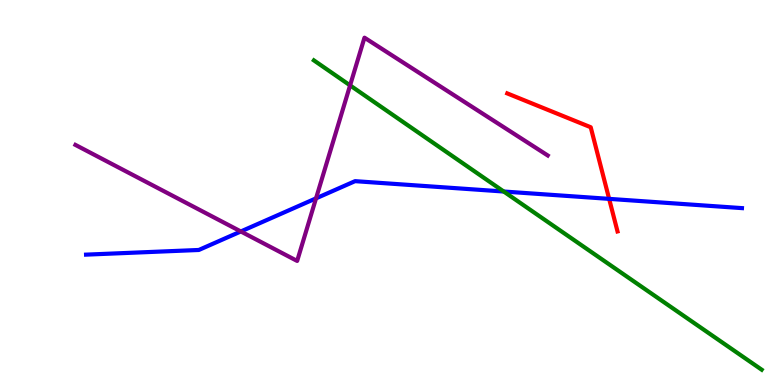[{'lines': ['blue', 'red'], 'intersections': [{'x': 7.86, 'y': 4.83}]}, {'lines': ['green', 'red'], 'intersections': []}, {'lines': ['purple', 'red'], 'intersections': []}, {'lines': ['blue', 'green'], 'intersections': [{'x': 6.5, 'y': 5.03}]}, {'lines': ['blue', 'purple'], 'intersections': [{'x': 3.11, 'y': 3.99}, {'x': 4.08, 'y': 4.85}]}, {'lines': ['green', 'purple'], 'intersections': [{'x': 4.52, 'y': 7.78}]}]